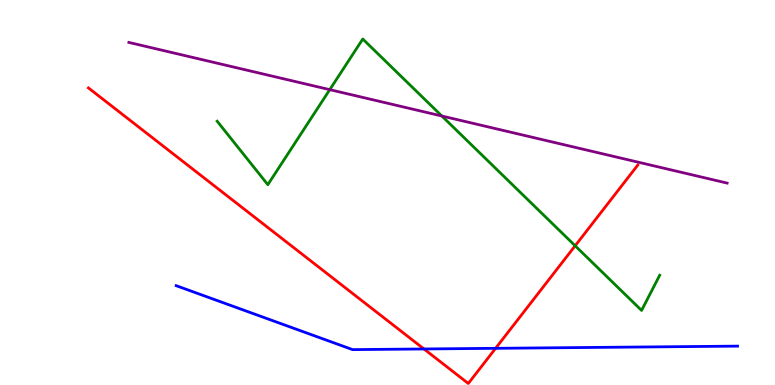[{'lines': ['blue', 'red'], 'intersections': [{'x': 5.47, 'y': 0.936}, {'x': 6.39, 'y': 0.953}]}, {'lines': ['green', 'red'], 'intersections': [{'x': 7.42, 'y': 3.62}]}, {'lines': ['purple', 'red'], 'intersections': []}, {'lines': ['blue', 'green'], 'intersections': []}, {'lines': ['blue', 'purple'], 'intersections': []}, {'lines': ['green', 'purple'], 'intersections': [{'x': 4.26, 'y': 7.67}, {'x': 5.7, 'y': 6.99}]}]